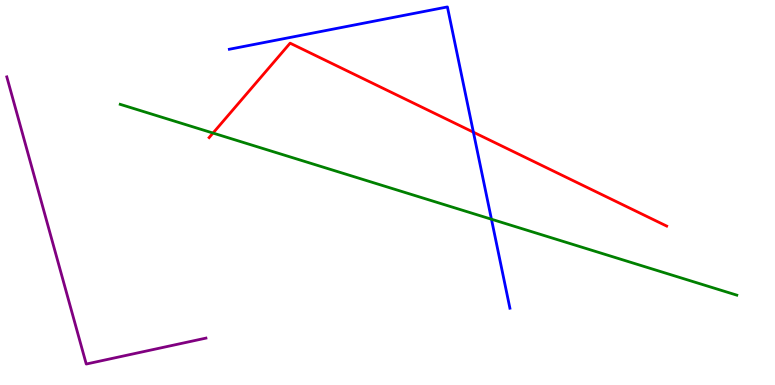[{'lines': ['blue', 'red'], 'intersections': [{'x': 6.11, 'y': 6.57}]}, {'lines': ['green', 'red'], 'intersections': [{'x': 2.75, 'y': 6.54}]}, {'lines': ['purple', 'red'], 'intersections': []}, {'lines': ['blue', 'green'], 'intersections': [{'x': 6.34, 'y': 4.31}]}, {'lines': ['blue', 'purple'], 'intersections': []}, {'lines': ['green', 'purple'], 'intersections': []}]